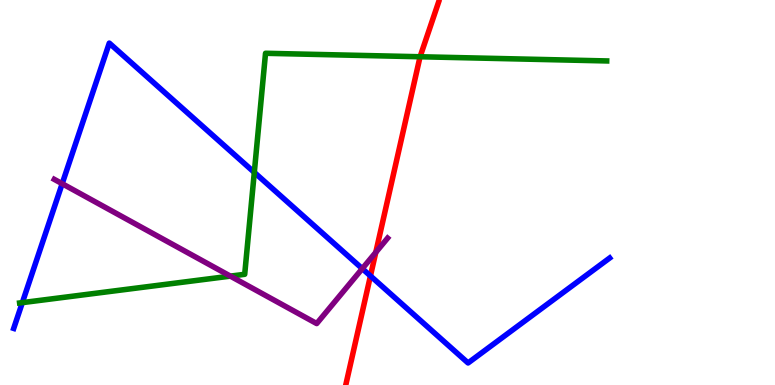[{'lines': ['blue', 'red'], 'intersections': [{'x': 4.78, 'y': 2.83}]}, {'lines': ['green', 'red'], 'intersections': [{'x': 5.42, 'y': 8.53}]}, {'lines': ['purple', 'red'], 'intersections': [{'x': 4.85, 'y': 3.45}]}, {'lines': ['blue', 'green'], 'intersections': [{'x': 0.288, 'y': 2.14}, {'x': 3.28, 'y': 5.52}]}, {'lines': ['blue', 'purple'], 'intersections': [{'x': 0.802, 'y': 5.23}, {'x': 4.67, 'y': 3.02}]}, {'lines': ['green', 'purple'], 'intersections': [{'x': 2.97, 'y': 2.83}]}]